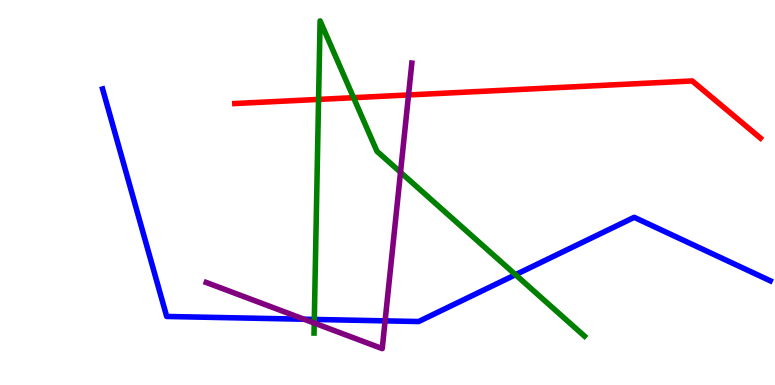[{'lines': ['blue', 'red'], 'intersections': []}, {'lines': ['green', 'red'], 'intersections': [{'x': 4.11, 'y': 7.42}, {'x': 4.56, 'y': 7.46}]}, {'lines': ['purple', 'red'], 'intersections': [{'x': 5.27, 'y': 7.53}]}, {'lines': ['blue', 'green'], 'intersections': [{'x': 4.06, 'y': 1.7}, {'x': 6.65, 'y': 2.86}]}, {'lines': ['blue', 'purple'], 'intersections': [{'x': 3.92, 'y': 1.71}, {'x': 4.97, 'y': 1.67}]}, {'lines': ['green', 'purple'], 'intersections': [{'x': 4.05, 'y': 1.61}, {'x': 5.17, 'y': 5.53}]}]